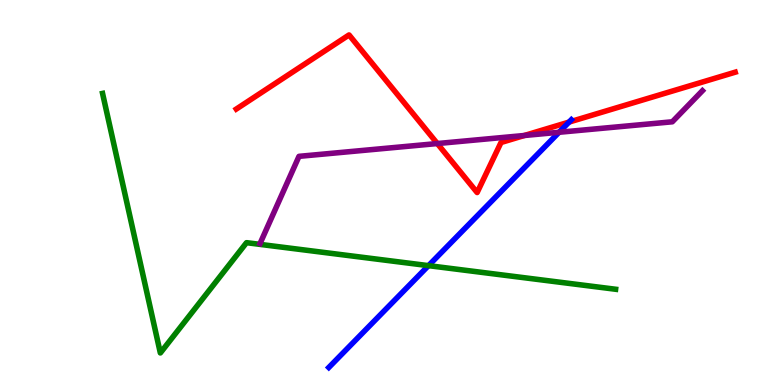[{'lines': ['blue', 'red'], 'intersections': [{'x': 7.34, 'y': 6.83}]}, {'lines': ['green', 'red'], 'intersections': []}, {'lines': ['purple', 'red'], 'intersections': [{'x': 5.64, 'y': 6.27}, {'x': 6.77, 'y': 6.48}]}, {'lines': ['blue', 'green'], 'intersections': [{'x': 5.53, 'y': 3.1}]}, {'lines': ['blue', 'purple'], 'intersections': [{'x': 7.21, 'y': 6.56}]}, {'lines': ['green', 'purple'], 'intersections': []}]